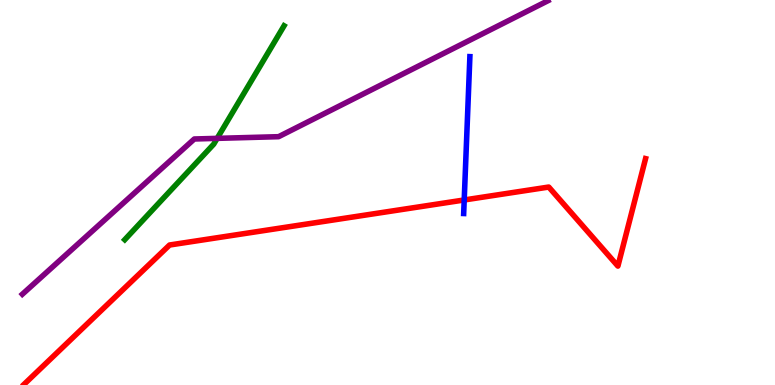[{'lines': ['blue', 'red'], 'intersections': [{'x': 5.99, 'y': 4.81}]}, {'lines': ['green', 'red'], 'intersections': []}, {'lines': ['purple', 'red'], 'intersections': []}, {'lines': ['blue', 'green'], 'intersections': []}, {'lines': ['blue', 'purple'], 'intersections': []}, {'lines': ['green', 'purple'], 'intersections': [{'x': 2.8, 'y': 6.41}]}]